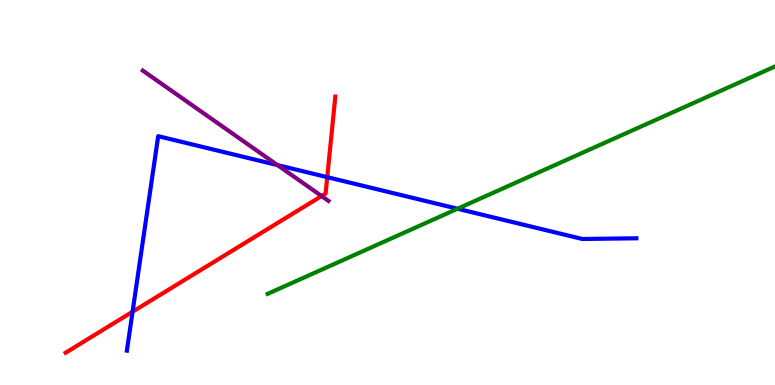[{'lines': ['blue', 'red'], 'intersections': [{'x': 1.71, 'y': 1.9}, {'x': 4.22, 'y': 5.4}]}, {'lines': ['green', 'red'], 'intersections': []}, {'lines': ['purple', 'red'], 'intersections': [{'x': 4.15, 'y': 4.91}]}, {'lines': ['blue', 'green'], 'intersections': [{'x': 5.9, 'y': 4.58}]}, {'lines': ['blue', 'purple'], 'intersections': [{'x': 3.58, 'y': 5.71}]}, {'lines': ['green', 'purple'], 'intersections': []}]